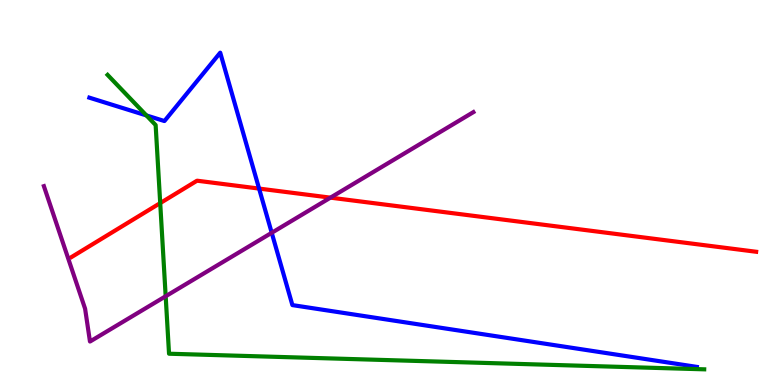[{'lines': ['blue', 'red'], 'intersections': [{'x': 3.34, 'y': 5.1}]}, {'lines': ['green', 'red'], 'intersections': [{'x': 2.07, 'y': 4.72}]}, {'lines': ['purple', 'red'], 'intersections': [{'x': 4.26, 'y': 4.87}]}, {'lines': ['blue', 'green'], 'intersections': [{'x': 1.89, 'y': 7.0}]}, {'lines': ['blue', 'purple'], 'intersections': [{'x': 3.51, 'y': 3.95}]}, {'lines': ['green', 'purple'], 'intersections': [{'x': 2.14, 'y': 2.31}]}]